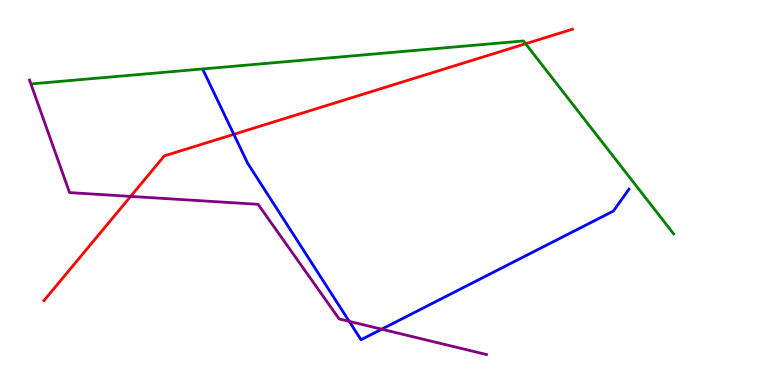[{'lines': ['blue', 'red'], 'intersections': [{'x': 3.02, 'y': 6.51}]}, {'lines': ['green', 'red'], 'intersections': [{'x': 6.78, 'y': 8.86}]}, {'lines': ['purple', 'red'], 'intersections': [{'x': 1.69, 'y': 4.9}]}, {'lines': ['blue', 'green'], 'intersections': []}, {'lines': ['blue', 'purple'], 'intersections': [{'x': 4.51, 'y': 1.65}, {'x': 4.93, 'y': 1.45}]}, {'lines': ['green', 'purple'], 'intersections': []}]